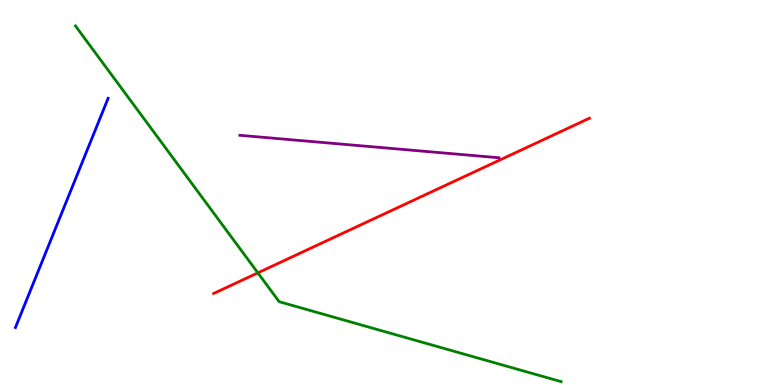[{'lines': ['blue', 'red'], 'intersections': []}, {'lines': ['green', 'red'], 'intersections': [{'x': 3.33, 'y': 2.91}]}, {'lines': ['purple', 'red'], 'intersections': []}, {'lines': ['blue', 'green'], 'intersections': []}, {'lines': ['blue', 'purple'], 'intersections': []}, {'lines': ['green', 'purple'], 'intersections': []}]